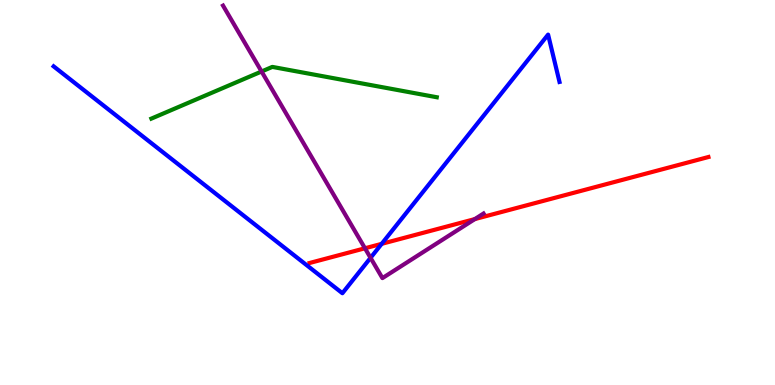[{'lines': ['blue', 'red'], 'intersections': [{'x': 4.92, 'y': 3.67}]}, {'lines': ['green', 'red'], 'intersections': []}, {'lines': ['purple', 'red'], 'intersections': [{'x': 4.71, 'y': 3.55}, {'x': 6.13, 'y': 4.31}]}, {'lines': ['blue', 'green'], 'intersections': []}, {'lines': ['blue', 'purple'], 'intersections': [{'x': 4.78, 'y': 3.3}]}, {'lines': ['green', 'purple'], 'intersections': [{'x': 3.38, 'y': 8.14}]}]